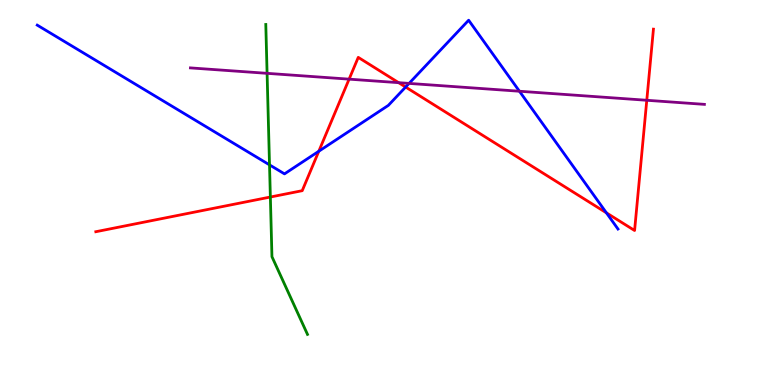[{'lines': ['blue', 'red'], 'intersections': [{'x': 4.11, 'y': 6.07}, {'x': 5.23, 'y': 7.74}, {'x': 7.82, 'y': 4.47}]}, {'lines': ['green', 'red'], 'intersections': [{'x': 3.49, 'y': 4.88}]}, {'lines': ['purple', 'red'], 'intersections': [{'x': 4.5, 'y': 7.94}, {'x': 5.14, 'y': 7.85}, {'x': 8.35, 'y': 7.4}]}, {'lines': ['blue', 'green'], 'intersections': [{'x': 3.48, 'y': 5.72}]}, {'lines': ['blue', 'purple'], 'intersections': [{'x': 5.28, 'y': 7.83}, {'x': 6.7, 'y': 7.63}]}, {'lines': ['green', 'purple'], 'intersections': [{'x': 3.45, 'y': 8.1}]}]